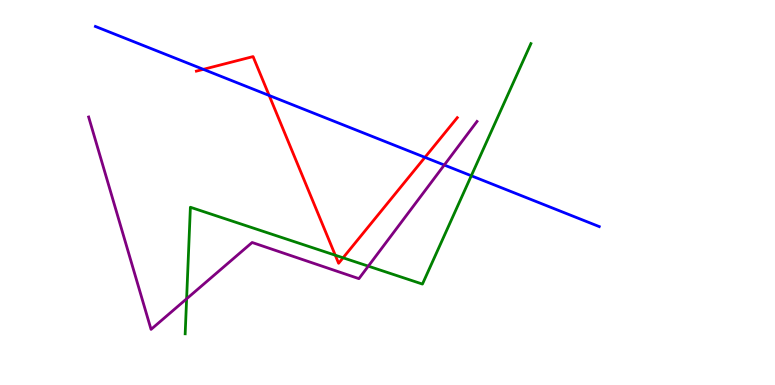[{'lines': ['blue', 'red'], 'intersections': [{'x': 2.62, 'y': 8.2}, {'x': 3.47, 'y': 7.52}, {'x': 5.48, 'y': 5.91}]}, {'lines': ['green', 'red'], 'intersections': [{'x': 4.33, 'y': 3.37}, {'x': 4.43, 'y': 3.3}]}, {'lines': ['purple', 'red'], 'intersections': []}, {'lines': ['blue', 'green'], 'intersections': [{'x': 6.08, 'y': 5.43}]}, {'lines': ['blue', 'purple'], 'intersections': [{'x': 5.73, 'y': 5.71}]}, {'lines': ['green', 'purple'], 'intersections': [{'x': 2.41, 'y': 2.24}, {'x': 4.75, 'y': 3.09}]}]